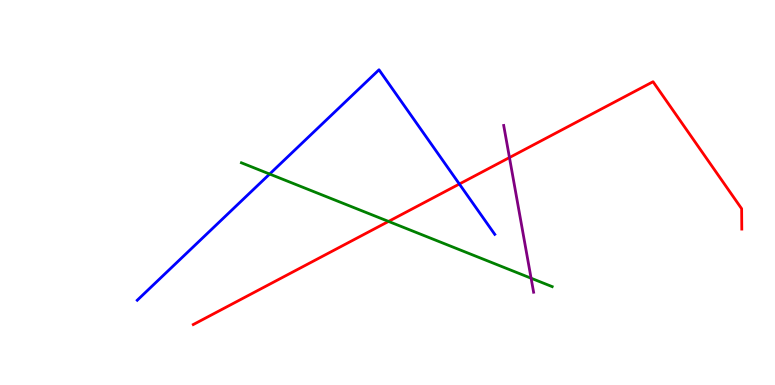[{'lines': ['blue', 'red'], 'intersections': [{'x': 5.93, 'y': 5.22}]}, {'lines': ['green', 'red'], 'intersections': [{'x': 5.01, 'y': 4.25}]}, {'lines': ['purple', 'red'], 'intersections': [{'x': 6.57, 'y': 5.91}]}, {'lines': ['blue', 'green'], 'intersections': [{'x': 3.48, 'y': 5.48}]}, {'lines': ['blue', 'purple'], 'intersections': []}, {'lines': ['green', 'purple'], 'intersections': [{'x': 6.85, 'y': 2.77}]}]